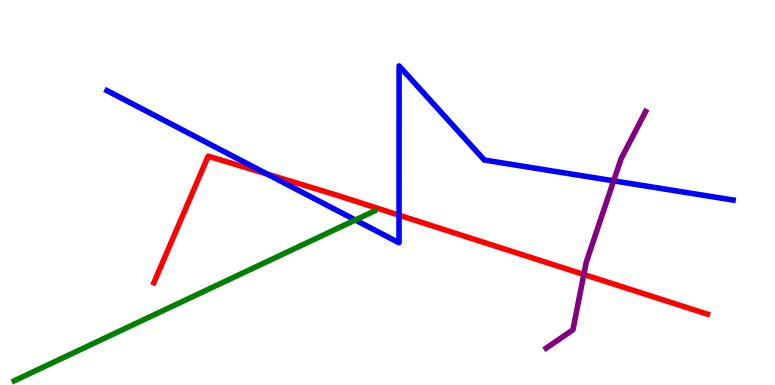[{'lines': ['blue', 'red'], 'intersections': [{'x': 3.45, 'y': 5.48}, {'x': 5.15, 'y': 4.41}]}, {'lines': ['green', 'red'], 'intersections': []}, {'lines': ['purple', 'red'], 'intersections': [{'x': 7.53, 'y': 2.87}]}, {'lines': ['blue', 'green'], 'intersections': [{'x': 4.58, 'y': 4.29}]}, {'lines': ['blue', 'purple'], 'intersections': [{'x': 7.92, 'y': 5.3}]}, {'lines': ['green', 'purple'], 'intersections': []}]